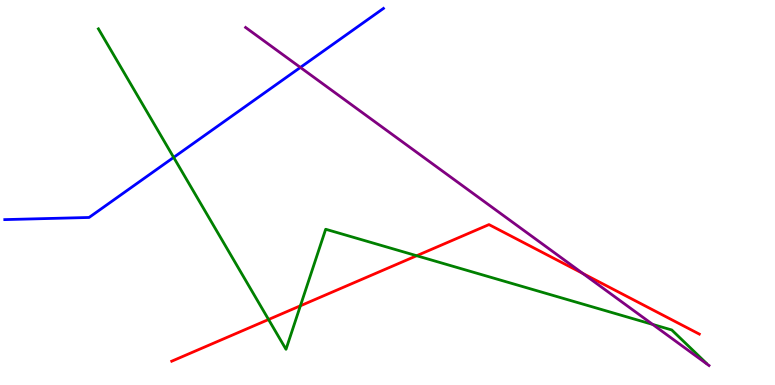[{'lines': ['blue', 'red'], 'intersections': []}, {'lines': ['green', 'red'], 'intersections': [{'x': 3.47, 'y': 1.7}, {'x': 3.88, 'y': 2.06}, {'x': 5.38, 'y': 3.36}]}, {'lines': ['purple', 'red'], 'intersections': [{'x': 7.52, 'y': 2.9}]}, {'lines': ['blue', 'green'], 'intersections': [{'x': 2.24, 'y': 5.91}]}, {'lines': ['blue', 'purple'], 'intersections': [{'x': 3.88, 'y': 8.25}]}, {'lines': ['green', 'purple'], 'intersections': [{'x': 8.42, 'y': 1.57}]}]